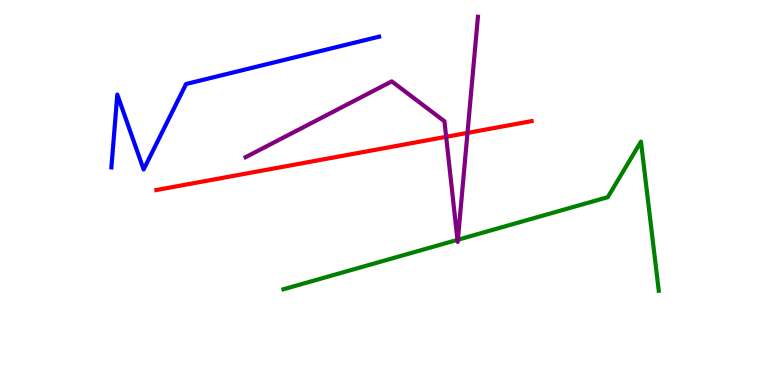[{'lines': ['blue', 'red'], 'intersections': []}, {'lines': ['green', 'red'], 'intersections': []}, {'lines': ['purple', 'red'], 'intersections': [{'x': 5.76, 'y': 6.45}, {'x': 6.03, 'y': 6.55}]}, {'lines': ['blue', 'green'], 'intersections': []}, {'lines': ['blue', 'purple'], 'intersections': []}, {'lines': ['green', 'purple'], 'intersections': [{'x': 5.9, 'y': 3.77}, {'x': 5.91, 'y': 3.77}]}]